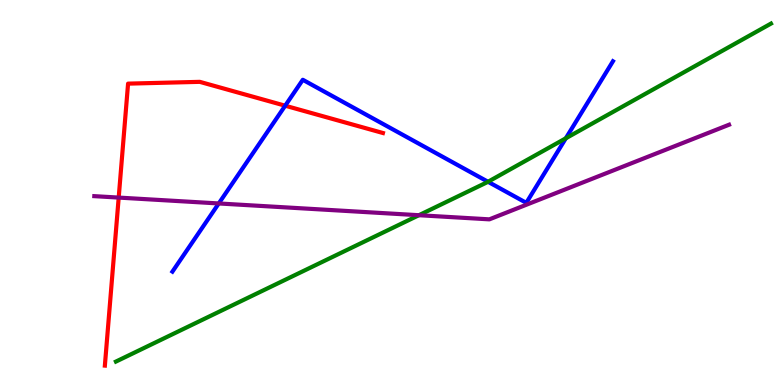[{'lines': ['blue', 'red'], 'intersections': [{'x': 3.68, 'y': 7.25}]}, {'lines': ['green', 'red'], 'intersections': []}, {'lines': ['purple', 'red'], 'intersections': [{'x': 1.53, 'y': 4.87}]}, {'lines': ['blue', 'green'], 'intersections': [{'x': 6.3, 'y': 5.28}, {'x': 7.3, 'y': 6.41}]}, {'lines': ['blue', 'purple'], 'intersections': [{'x': 2.82, 'y': 4.72}]}, {'lines': ['green', 'purple'], 'intersections': [{'x': 5.41, 'y': 4.41}]}]